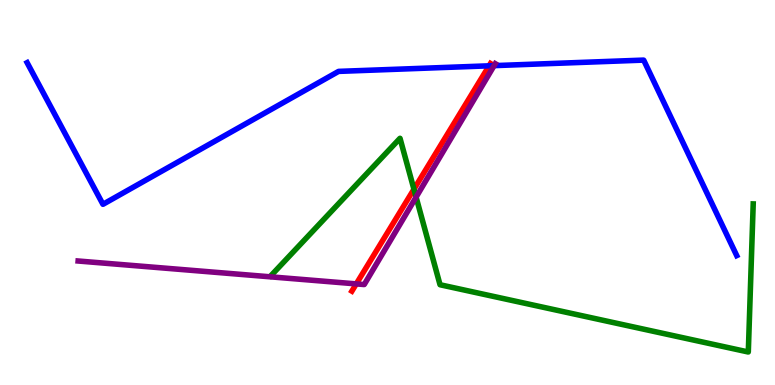[{'lines': ['blue', 'red'], 'intersections': [{'x': 6.31, 'y': 8.29}]}, {'lines': ['green', 'red'], 'intersections': [{'x': 5.34, 'y': 5.09}]}, {'lines': ['purple', 'red'], 'intersections': [{'x': 4.6, 'y': 2.63}]}, {'lines': ['blue', 'green'], 'intersections': []}, {'lines': ['blue', 'purple'], 'intersections': [{'x': 6.38, 'y': 8.3}]}, {'lines': ['green', 'purple'], 'intersections': [{'x': 5.37, 'y': 4.88}]}]